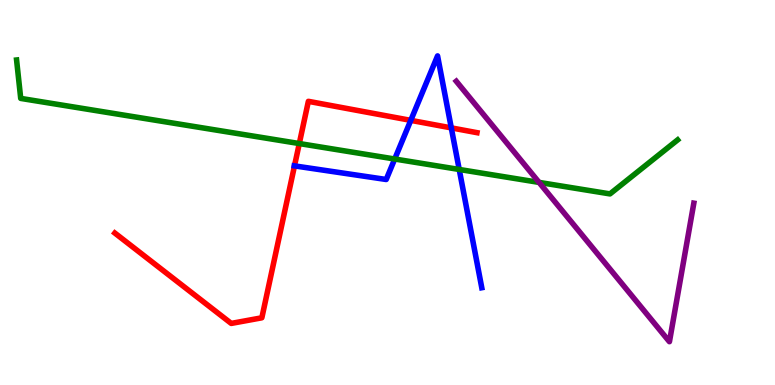[{'lines': ['blue', 'red'], 'intersections': [{'x': 3.8, 'y': 5.69}, {'x': 5.3, 'y': 6.87}, {'x': 5.82, 'y': 6.68}]}, {'lines': ['green', 'red'], 'intersections': [{'x': 3.86, 'y': 6.27}]}, {'lines': ['purple', 'red'], 'intersections': []}, {'lines': ['blue', 'green'], 'intersections': [{'x': 5.09, 'y': 5.87}, {'x': 5.93, 'y': 5.6}]}, {'lines': ['blue', 'purple'], 'intersections': []}, {'lines': ['green', 'purple'], 'intersections': [{'x': 6.96, 'y': 5.26}]}]